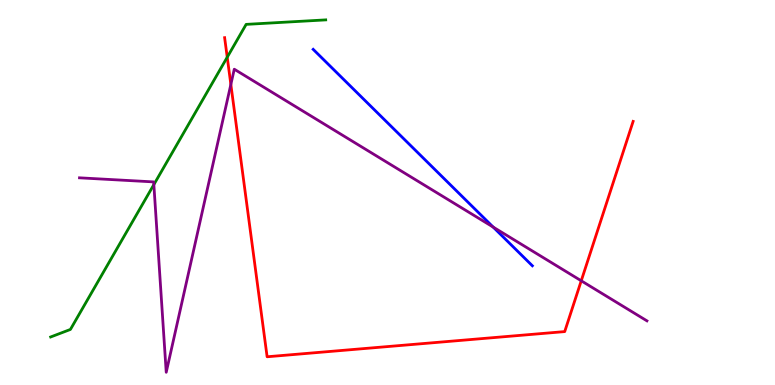[{'lines': ['blue', 'red'], 'intersections': []}, {'lines': ['green', 'red'], 'intersections': [{'x': 2.93, 'y': 8.51}]}, {'lines': ['purple', 'red'], 'intersections': [{'x': 2.98, 'y': 7.81}, {'x': 7.5, 'y': 2.71}]}, {'lines': ['blue', 'green'], 'intersections': []}, {'lines': ['blue', 'purple'], 'intersections': [{'x': 6.36, 'y': 4.1}]}, {'lines': ['green', 'purple'], 'intersections': [{'x': 1.99, 'y': 5.2}]}]